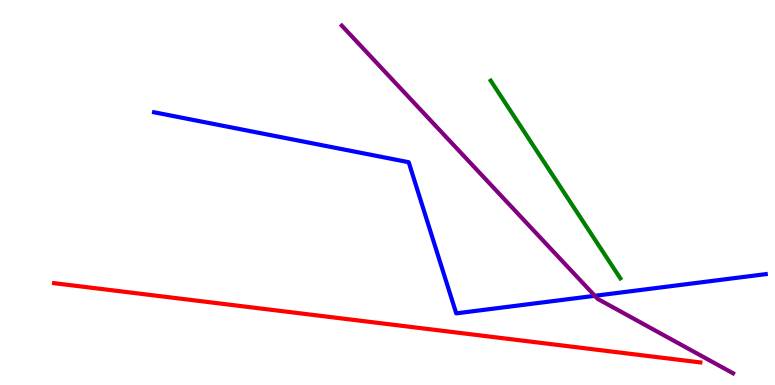[{'lines': ['blue', 'red'], 'intersections': []}, {'lines': ['green', 'red'], 'intersections': []}, {'lines': ['purple', 'red'], 'intersections': []}, {'lines': ['blue', 'green'], 'intersections': []}, {'lines': ['blue', 'purple'], 'intersections': [{'x': 7.67, 'y': 2.32}]}, {'lines': ['green', 'purple'], 'intersections': []}]